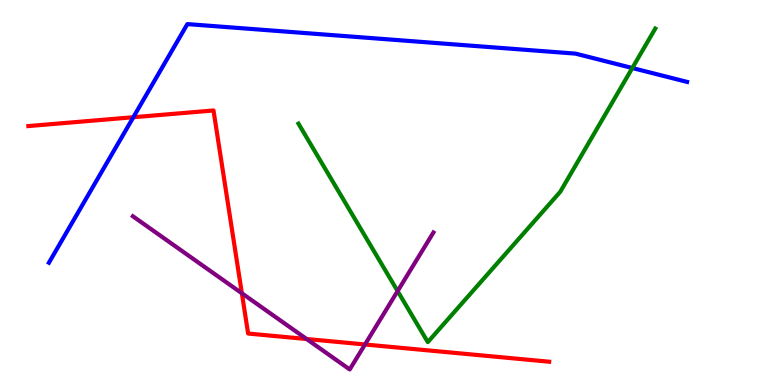[{'lines': ['blue', 'red'], 'intersections': [{'x': 1.72, 'y': 6.96}]}, {'lines': ['green', 'red'], 'intersections': []}, {'lines': ['purple', 'red'], 'intersections': [{'x': 3.12, 'y': 2.38}, {'x': 3.96, 'y': 1.19}, {'x': 4.71, 'y': 1.05}]}, {'lines': ['blue', 'green'], 'intersections': [{'x': 8.16, 'y': 8.23}]}, {'lines': ['blue', 'purple'], 'intersections': []}, {'lines': ['green', 'purple'], 'intersections': [{'x': 5.13, 'y': 2.44}]}]